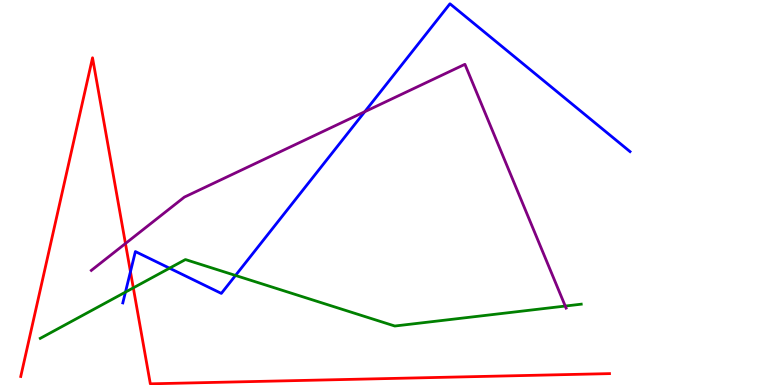[{'lines': ['blue', 'red'], 'intersections': [{'x': 1.68, 'y': 2.94}]}, {'lines': ['green', 'red'], 'intersections': [{'x': 1.72, 'y': 2.52}]}, {'lines': ['purple', 'red'], 'intersections': [{'x': 1.62, 'y': 3.67}]}, {'lines': ['blue', 'green'], 'intersections': [{'x': 1.62, 'y': 2.41}, {'x': 2.19, 'y': 3.03}, {'x': 3.04, 'y': 2.85}]}, {'lines': ['blue', 'purple'], 'intersections': [{'x': 4.71, 'y': 7.1}]}, {'lines': ['green', 'purple'], 'intersections': [{'x': 7.29, 'y': 2.05}]}]